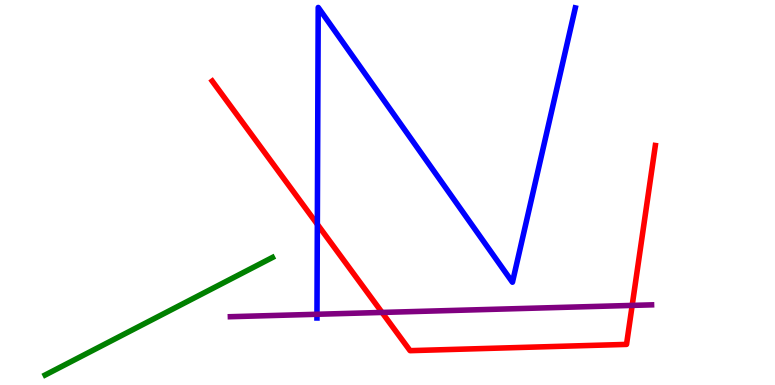[{'lines': ['blue', 'red'], 'intersections': [{'x': 4.09, 'y': 4.17}]}, {'lines': ['green', 'red'], 'intersections': []}, {'lines': ['purple', 'red'], 'intersections': [{'x': 4.93, 'y': 1.88}, {'x': 8.16, 'y': 2.07}]}, {'lines': ['blue', 'green'], 'intersections': []}, {'lines': ['blue', 'purple'], 'intersections': [{'x': 4.09, 'y': 1.84}]}, {'lines': ['green', 'purple'], 'intersections': []}]